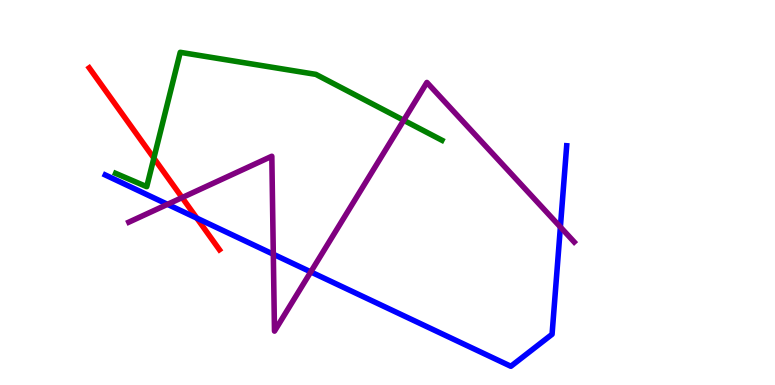[{'lines': ['blue', 'red'], 'intersections': [{'x': 2.54, 'y': 4.33}]}, {'lines': ['green', 'red'], 'intersections': [{'x': 1.99, 'y': 5.89}]}, {'lines': ['purple', 'red'], 'intersections': [{'x': 2.35, 'y': 4.87}]}, {'lines': ['blue', 'green'], 'intersections': []}, {'lines': ['blue', 'purple'], 'intersections': [{'x': 2.16, 'y': 4.69}, {'x': 3.53, 'y': 3.4}, {'x': 4.01, 'y': 2.94}, {'x': 7.23, 'y': 4.1}]}, {'lines': ['green', 'purple'], 'intersections': [{'x': 5.21, 'y': 6.88}]}]